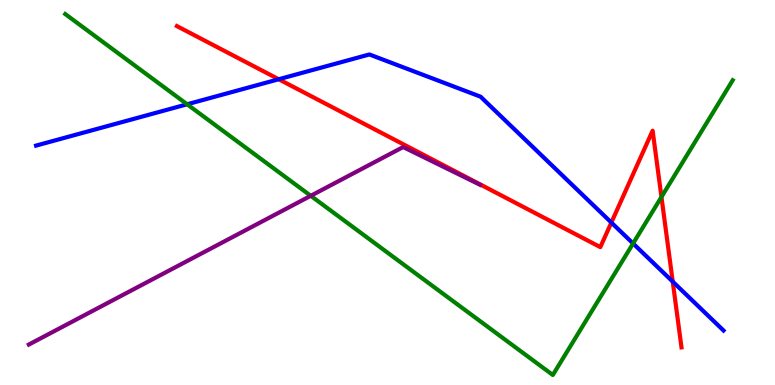[{'lines': ['blue', 'red'], 'intersections': [{'x': 3.6, 'y': 7.94}, {'x': 7.89, 'y': 4.22}, {'x': 8.68, 'y': 2.69}]}, {'lines': ['green', 'red'], 'intersections': [{'x': 8.53, 'y': 4.88}]}, {'lines': ['purple', 'red'], 'intersections': []}, {'lines': ['blue', 'green'], 'intersections': [{'x': 2.41, 'y': 7.29}, {'x': 8.17, 'y': 3.68}]}, {'lines': ['blue', 'purple'], 'intersections': []}, {'lines': ['green', 'purple'], 'intersections': [{'x': 4.01, 'y': 4.91}]}]